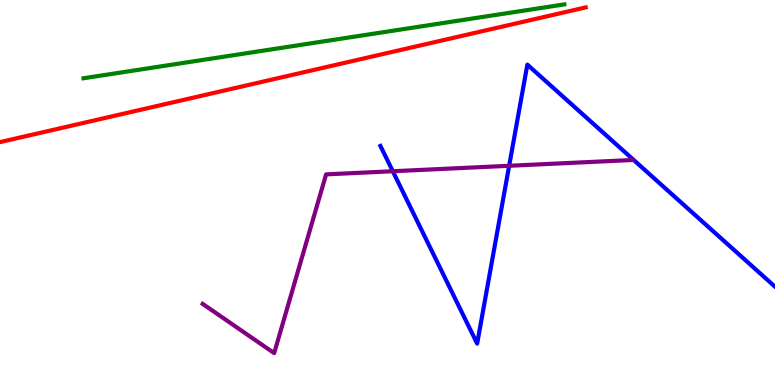[{'lines': ['blue', 'red'], 'intersections': []}, {'lines': ['green', 'red'], 'intersections': []}, {'lines': ['purple', 'red'], 'intersections': []}, {'lines': ['blue', 'green'], 'intersections': []}, {'lines': ['blue', 'purple'], 'intersections': [{'x': 5.07, 'y': 5.55}, {'x': 6.57, 'y': 5.69}]}, {'lines': ['green', 'purple'], 'intersections': []}]